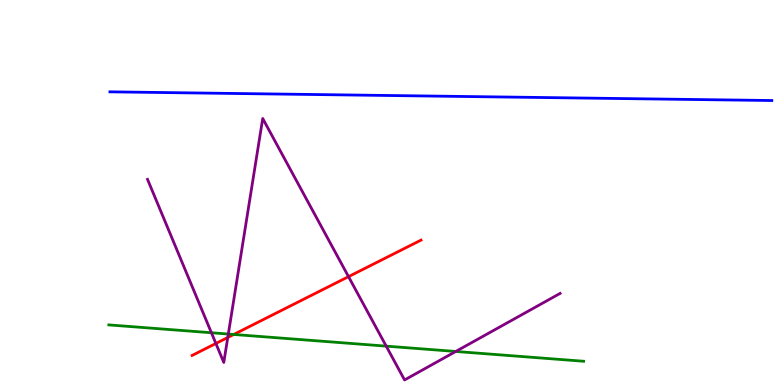[{'lines': ['blue', 'red'], 'intersections': []}, {'lines': ['green', 'red'], 'intersections': [{'x': 3.02, 'y': 1.31}]}, {'lines': ['purple', 'red'], 'intersections': [{'x': 2.79, 'y': 1.08}, {'x': 2.94, 'y': 1.23}, {'x': 4.5, 'y': 2.81}]}, {'lines': ['blue', 'green'], 'intersections': []}, {'lines': ['blue', 'purple'], 'intersections': []}, {'lines': ['green', 'purple'], 'intersections': [{'x': 2.73, 'y': 1.36}, {'x': 2.95, 'y': 1.32}, {'x': 4.98, 'y': 1.01}, {'x': 5.88, 'y': 0.871}]}]